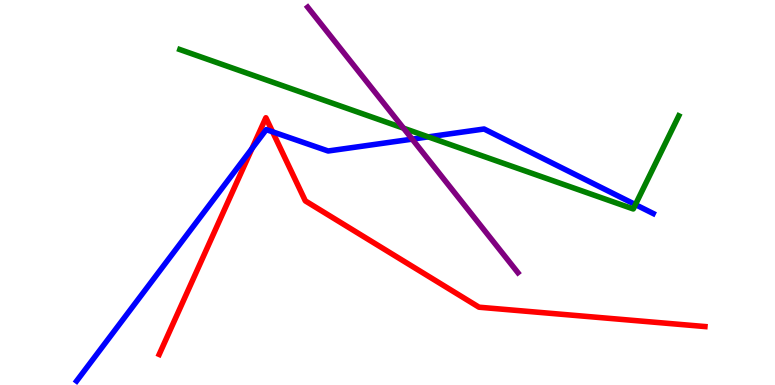[{'lines': ['blue', 'red'], 'intersections': [{'x': 3.25, 'y': 6.14}, {'x': 3.52, 'y': 6.58}]}, {'lines': ['green', 'red'], 'intersections': []}, {'lines': ['purple', 'red'], 'intersections': []}, {'lines': ['blue', 'green'], 'intersections': [{'x': 5.53, 'y': 6.44}, {'x': 8.2, 'y': 4.69}]}, {'lines': ['blue', 'purple'], 'intersections': [{'x': 5.32, 'y': 6.39}]}, {'lines': ['green', 'purple'], 'intersections': [{'x': 5.21, 'y': 6.67}]}]